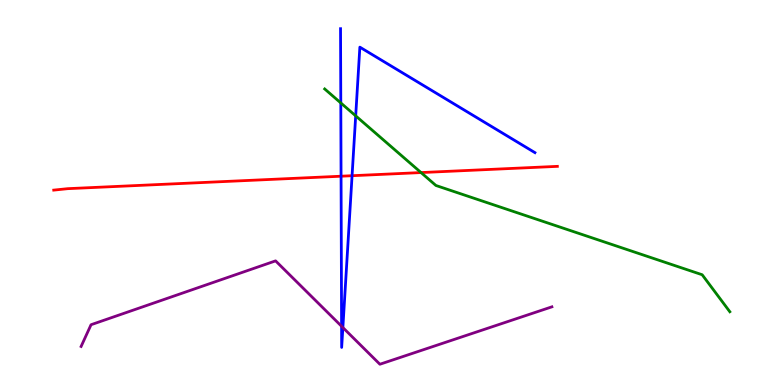[{'lines': ['blue', 'red'], 'intersections': [{'x': 4.4, 'y': 5.42}, {'x': 4.54, 'y': 5.44}]}, {'lines': ['green', 'red'], 'intersections': [{'x': 5.43, 'y': 5.52}]}, {'lines': ['purple', 'red'], 'intersections': []}, {'lines': ['blue', 'green'], 'intersections': [{'x': 4.4, 'y': 7.33}, {'x': 4.59, 'y': 6.99}]}, {'lines': ['blue', 'purple'], 'intersections': [{'x': 4.41, 'y': 1.53}, {'x': 4.42, 'y': 1.49}]}, {'lines': ['green', 'purple'], 'intersections': []}]